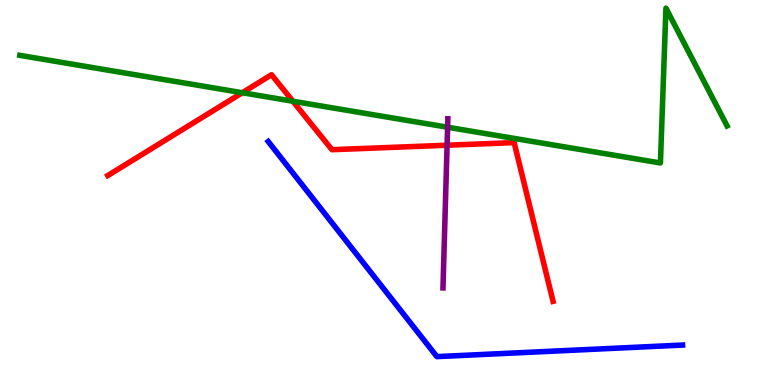[{'lines': ['blue', 'red'], 'intersections': []}, {'lines': ['green', 'red'], 'intersections': [{'x': 3.13, 'y': 7.59}, {'x': 3.78, 'y': 7.37}]}, {'lines': ['purple', 'red'], 'intersections': [{'x': 5.77, 'y': 6.23}]}, {'lines': ['blue', 'green'], 'intersections': []}, {'lines': ['blue', 'purple'], 'intersections': []}, {'lines': ['green', 'purple'], 'intersections': [{'x': 5.78, 'y': 6.7}]}]